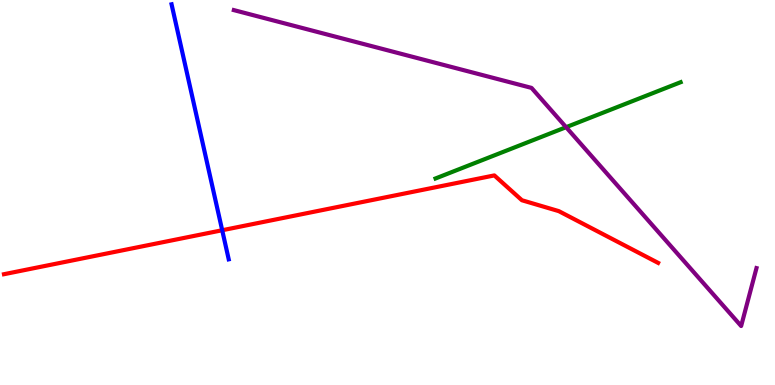[{'lines': ['blue', 'red'], 'intersections': [{'x': 2.87, 'y': 4.02}]}, {'lines': ['green', 'red'], 'intersections': []}, {'lines': ['purple', 'red'], 'intersections': []}, {'lines': ['blue', 'green'], 'intersections': []}, {'lines': ['blue', 'purple'], 'intersections': []}, {'lines': ['green', 'purple'], 'intersections': [{'x': 7.3, 'y': 6.7}]}]